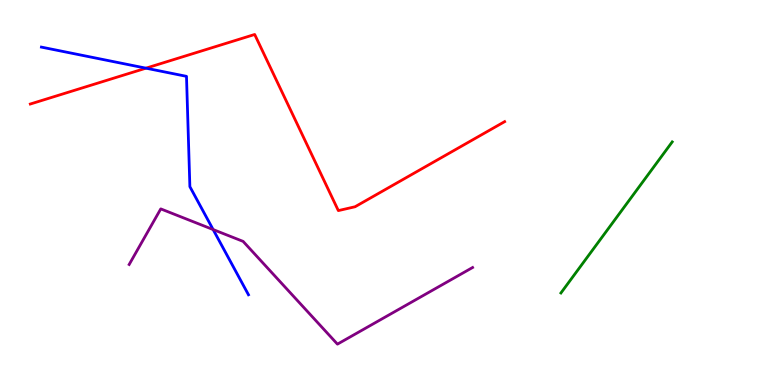[{'lines': ['blue', 'red'], 'intersections': [{'x': 1.88, 'y': 8.23}]}, {'lines': ['green', 'red'], 'intersections': []}, {'lines': ['purple', 'red'], 'intersections': []}, {'lines': ['blue', 'green'], 'intersections': []}, {'lines': ['blue', 'purple'], 'intersections': [{'x': 2.75, 'y': 4.04}]}, {'lines': ['green', 'purple'], 'intersections': []}]